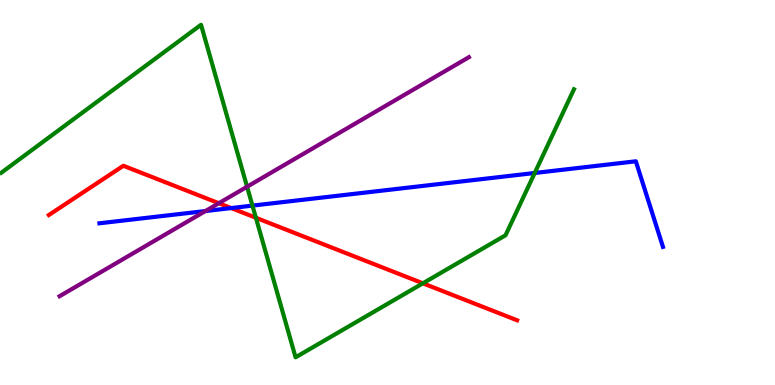[{'lines': ['blue', 'red'], 'intersections': [{'x': 2.98, 'y': 4.6}]}, {'lines': ['green', 'red'], 'intersections': [{'x': 3.3, 'y': 4.34}, {'x': 5.46, 'y': 2.64}]}, {'lines': ['purple', 'red'], 'intersections': [{'x': 2.82, 'y': 4.72}]}, {'lines': ['blue', 'green'], 'intersections': [{'x': 3.26, 'y': 4.66}, {'x': 6.9, 'y': 5.51}]}, {'lines': ['blue', 'purple'], 'intersections': [{'x': 2.65, 'y': 4.52}]}, {'lines': ['green', 'purple'], 'intersections': [{'x': 3.19, 'y': 5.15}]}]